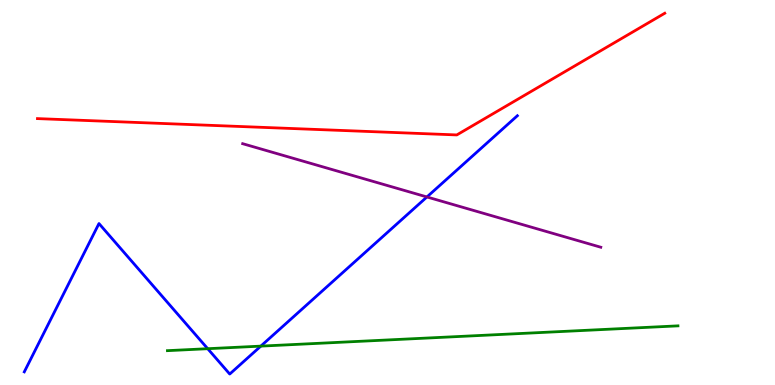[{'lines': ['blue', 'red'], 'intersections': []}, {'lines': ['green', 'red'], 'intersections': []}, {'lines': ['purple', 'red'], 'intersections': []}, {'lines': ['blue', 'green'], 'intersections': [{'x': 2.68, 'y': 0.943}, {'x': 3.37, 'y': 1.01}]}, {'lines': ['blue', 'purple'], 'intersections': [{'x': 5.51, 'y': 4.88}]}, {'lines': ['green', 'purple'], 'intersections': []}]